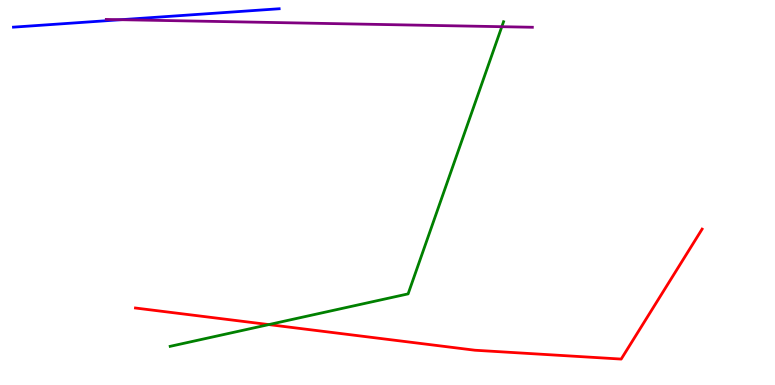[{'lines': ['blue', 'red'], 'intersections': []}, {'lines': ['green', 'red'], 'intersections': [{'x': 3.47, 'y': 1.57}]}, {'lines': ['purple', 'red'], 'intersections': []}, {'lines': ['blue', 'green'], 'intersections': []}, {'lines': ['blue', 'purple'], 'intersections': [{'x': 1.56, 'y': 9.49}]}, {'lines': ['green', 'purple'], 'intersections': [{'x': 6.48, 'y': 9.31}]}]